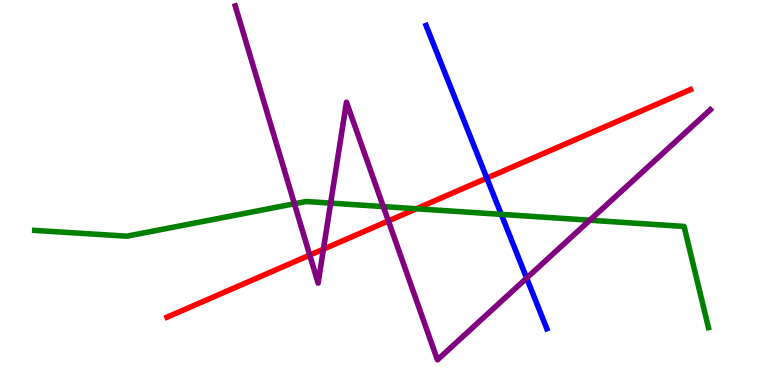[{'lines': ['blue', 'red'], 'intersections': [{'x': 6.28, 'y': 5.37}]}, {'lines': ['green', 'red'], 'intersections': [{'x': 5.37, 'y': 4.58}]}, {'lines': ['purple', 'red'], 'intersections': [{'x': 4.0, 'y': 3.37}, {'x': 4.17, 'y': 3.53}, {'x': 5.01, 'y': 4.26}]}, {'lines': ['blue', 'green'], 'intersections': [{'x': 6.47, 'y': 4.43}]}, {'lines': ['blue', 'purple'], 'intersections': [{'x': 6.8, 'y': 2.78}]}, {'lines': ['green', 'purple'], 'intersections': [{'x': 3.8, 'y': 4.71}, {'x': 4.27, 'y': 4.72}, {'x': 4.95, 'y': 4.63}, {'x': 7.61, 'y': 4.28}]}]